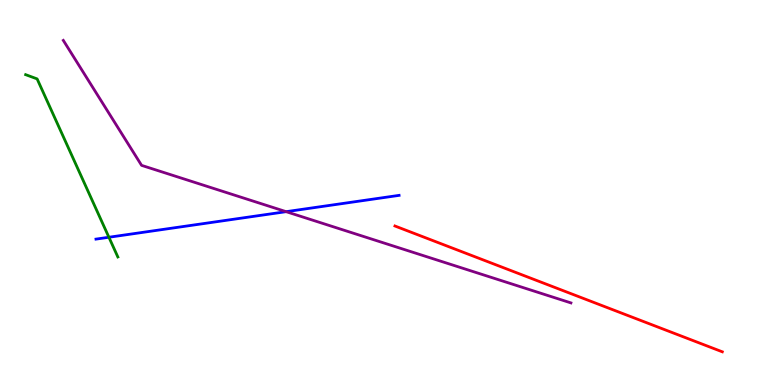[{'lines': ['blue', 'red'], 'intersections': []}, {'lines': ['green', 'red'], 'intersections': []}, {'lines': ['purple', 'red'], 'intersections': []}, {'lines': ['blue', 'green'], 'intersections': [{'x': 1.41, 'y': 3.84}]}, {'lines': ['blue', 'purple'], 'intersections': [{'x': 3.69, 'y': 4.5}]}, {'lines': ['green', 'purple'], 'intersections': []}]